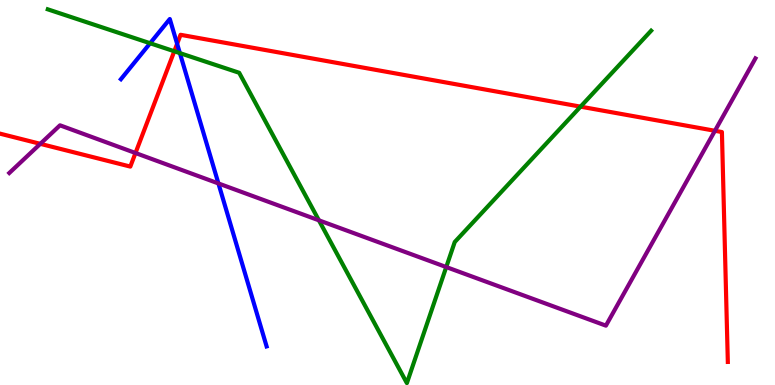[{'lines': ['blue', 'red'], 'intersections': [{'x': 2.29, 'y': 8.86}]}, {'lines': ['green', 'red'], 'intersections': [{'x': 2.25, 'y': 8.67}, {'x': 7.49, 'y': 7.23}]}, {'lines': ['purple', 'red'], 'intersections': [{'x': 0.52, 'y': 6.26}, {'x': 1.75, 'y': 6.03}, {'x': 9.22, 'y': 6.6}]}, {'lines': ['blue', 'green'], 'intersections': [{'x': 1.94, 'y': 8.88}, {'x': 2.32, 'y': 8.62}]}, {'lines': ['blue', 'purple'], 'intersections': [{'x': 2.82, 'y': 5.24}]}, {'lines': ['green', 'purple'], 'intersections': [{'x': 4.11, 'y': 4.28}, {'x': 5.76, 'y': 3.06}]}]